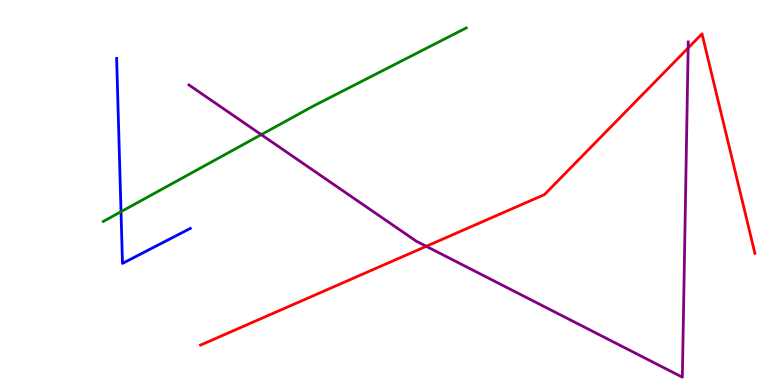[{'lines': ['blue', 'red'], 'intersections': []}, {'lines': ['green', 'red'], 'intersections': []}, {'lines': ['purple', 'red'], 'intersections': [{'x': 5.5, 'y': 3.6}, {'x': 8.88, 'y': 8.75}]}, {'lines': ['blue', 'green'], 'intersections': [{'x': 1.56, 'y': 4.5}]}, {'lines': ['blue', 'purple'], 'intersections': []}, {'lines': ['green', 'purple'], 'intersections': [{'x': 3.37, 'y': 6.5}]}]